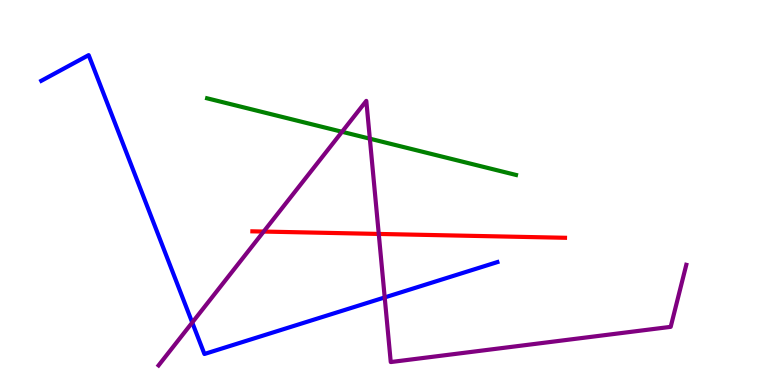[{'lines': ['blue', 'red'], 'intersections': []}, {'lines': ['green', 'red'], 'intersections': []}, {'lines': ['purple', 'red'], 'intersections': [{'x': 3.4, 'y': 3.99}, {'x': 4.89, 'y': 3.92}]}, {'lines': ['blue', 'green'], 'intersections': []}, {'lines': ['blue', 'purple'], 'intersections': [{'x': 2.48, 'y': 1.62}, {'x': 4.96, 'y': 2.27}]}, {'lines': ['green', 'purple'], 'intersections': [{'x': 4.41, 'y': 6.58}, {'x': 4.77, 'y': 6.4}]}]